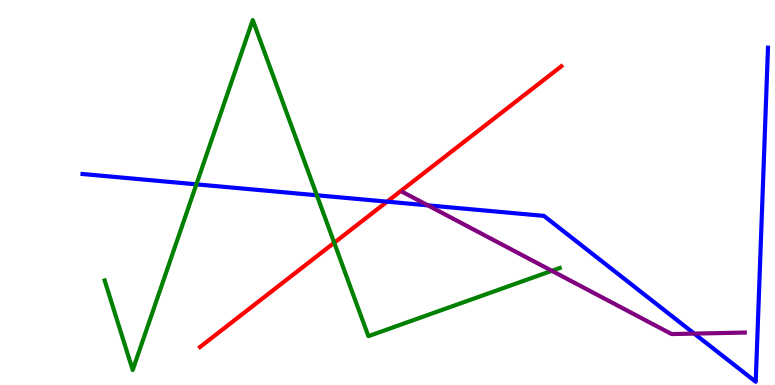[{'lines': ['blue', 'red'], 'intersections': [{'x': 4.99, 'y': 4.76}]}, {'lines': ['green', 'red'], 'intersections': [{'x': 4.31, 'y': 3.69}]}, {'lines': ['purple', 'red'], 'intersections': []}, {'lines': ['blue', 'green'], 'intersections': [{'x': 2.53, 'y': 5.21}, {'x': 4.09, 'y': 4.93}]}, {'lines': ['blue', 'purple'], 'intersections': [{'x': 5.52, 'y': 4.67}, {'x': 8.96, 'y': 1.34}]}, {'lines': ['green', 'purple'], 'intersections': [{'x': 7.12, 'y': 2.97}]}]